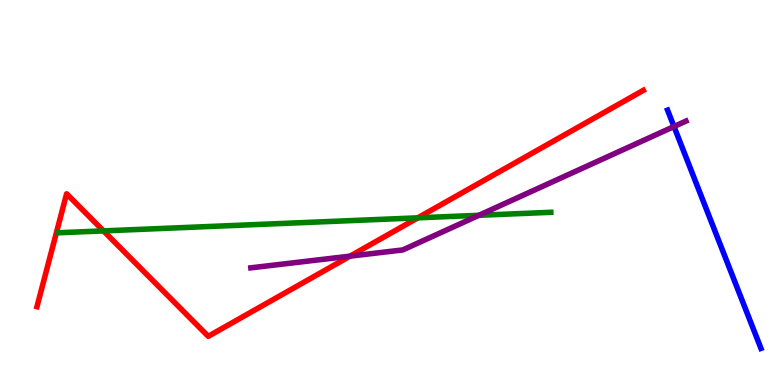[{'lines': ['blue', 'red'], 'intersections': []}, {'lines': ['green', 'red'], 'intersections': [{'x': 1.34, 'y': 4.0}, {'x': 5.39, 'y': 4.34}]}, {'lines': ['purple', 'red'], 'intersections': [{'x': 4.52, 'y': 3.35}]}, {'lines': ['blue', 'green'], 'intersections': []}, {'lines': ['blue', 'purple'], 'intersections': [{'x': 8.7, 'y': 6.71}]}, {'lines': ['green', 'purple'], 'intersections': [{'x': 6.18, 'y': 4.41}]}]